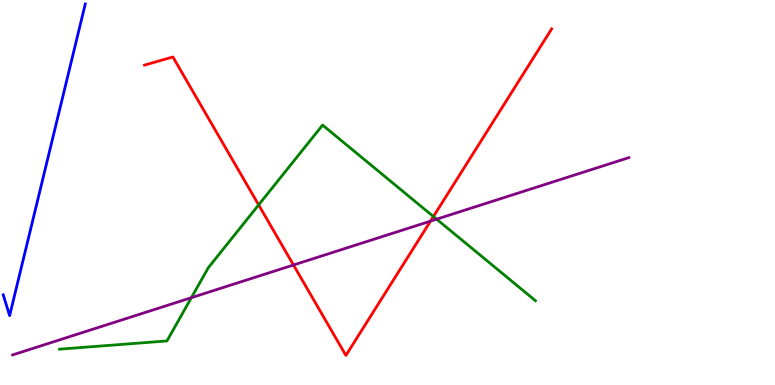[{'lines': ['blue', 'red'], 'intersections': []}, {'lines': ['green', 'red'], 'intersections': [{'x': 3.34, 'y': 4.68}, {'x': 5.59, 'y': 4.38}]}, {'lines': ['purple', 'red'], 'intersections': [{'x': 3.79, 'y': 3.12}, {'x': 5.56, 'y': 4.26}]}, {'lines': ['blue', 'green'], 'intersections': []}, {'lines': ['blue', 'purple'], 'intersections': []}, {'lines': ['green', 'purple'], 'intersections': [{'x': 2.47, 'y': 2.27}, {'x': 5.63, 'y': 4.31}]}]